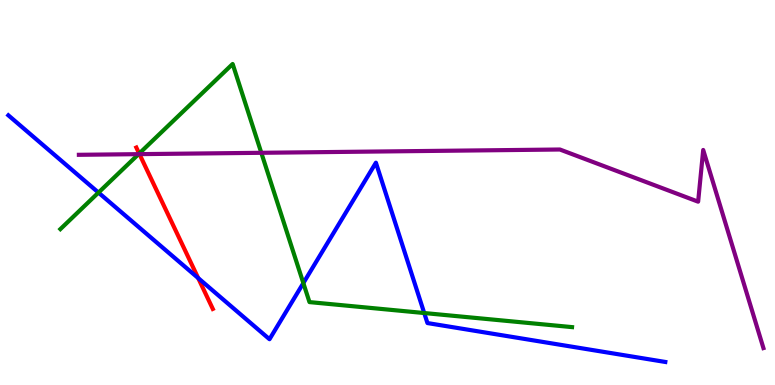[{'lines': ['blue', 'red'], 'intersections': [{'x': 2.56, 'y': 2.78}]}, {'lines': ['green', 'red'], 'intersections': [{'x': 1.8, 'y': 6.01}]}, {'lines': ['purple', 'red'], 'intersections': [{'x': 1.8, 'y': 6.0}]}, {'lines': ['blue', 'green'], 'intersections': [{'x': 1.27, 'y': 5.0}, {'x': 3.91, 'y': 2.65}, {'x': 5.47, 'y': 1.87}]}, {'lines': ['blue', 'purple'], 'intersections': []}, {'lines': ['green', 'purple'], 'intersections': [{'x': 1.79, 'y': 6.0}, {'x': 3.37, 'y': 6.03}]}]